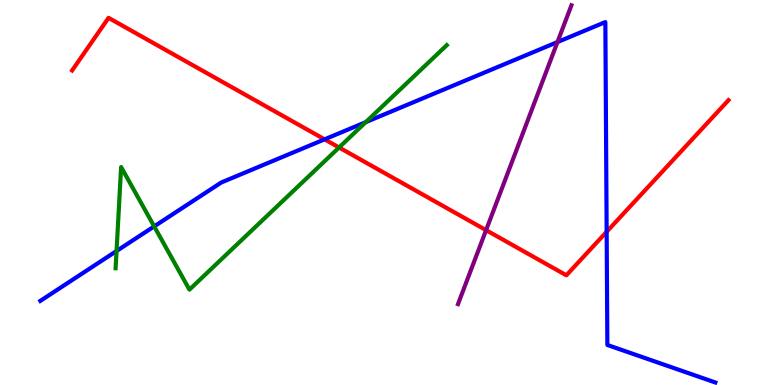[{'lines': ['blue', 'red'], 'intersections': [{'x': 4.19, 'y': 6.38}, {'x': 7.83, 'y': 3.98}]}, {'lines': ['green', 'red'], 'intersections': [{'x': 4.38, 'y': 6.17}]}, {'lines': ['purple', 'red'], 'intersections': [{'x': 6.27, 'y': 4.02}]}, {'lines': ['blue', 'green'], 'intersections': [{'x': 1.5, 'y': 3.48}, {'x': 1.99, 'y': 4.12}, {'x': 4.72, 'y': 6.83}]}, {'lines': ['blue', 'purple'], 'intersections': [{'x': 7.19, 'y': 8.91}]}, {'lines': ['green', 'purple'], 'intersections': []}]